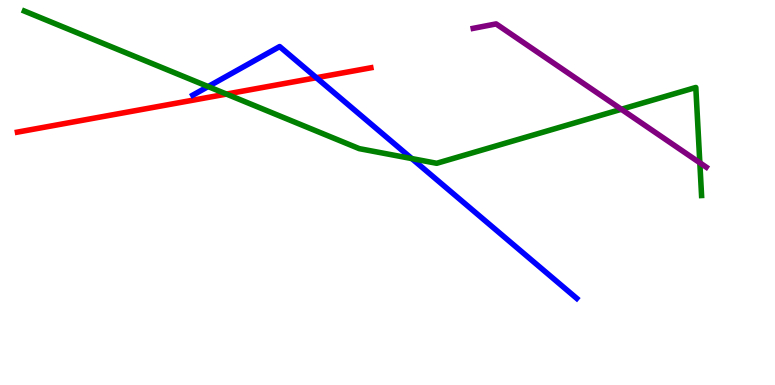[{'lines': ['blue', 'red'], 'intersections': [{'x': 4.08, 'y': 7.98}]}, {'lines': ['green', 'red'], 'intersections': [{'x': 2.92, 'y': 7.56}]}, {'lines': ['purple', 'red'], 'intersections': []}, {'lines': ['blue', 'green'], 'intersections': [{'x': 2.69, 'y': 7.75}, {'x': 5.31, 'y': 5.88}]}, {'lines': ['blue', 'purple'], 'intersections': []}, {'lines': ['green', 'purple'], 'intersections': [{'x': 8.02, 'y': 7.16}, {'x': 9.03, 'y': 5.77}]}]